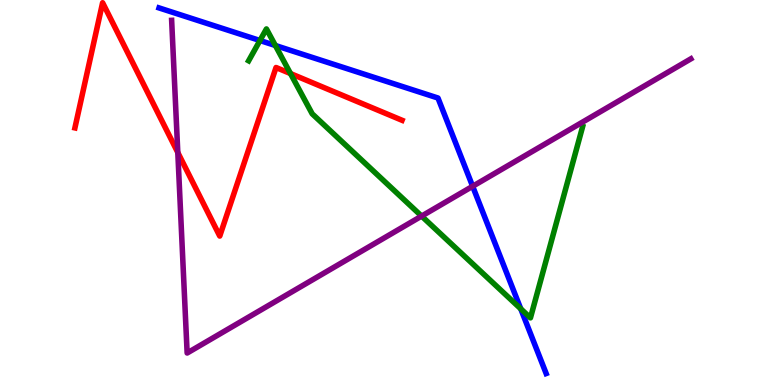[{'lines': ['blue', 'red'], 'intersections': []}, {'lines': ['green', 'red'], 'intersections': [{'x': 3.75, 'y': 8.09}]}, {'lines': ['purple', 'red'], 'intersections': [{'x': 2.29, 'y': 6.04}]}, {'lines': ['blue', 'green'], 'intersections': [{'x': 3.35, 'y': 8.95}, {'x': 3.55, 'y': 8.82}, {'x': 6.72, 'y': 1.98}]}, {'lines': ['blue', 'purple'], 'intersections': [{'x': 6.1, 'y': 5.16}]}, {'lines': ['green', 'purple'], 'intersections': [{'x': 5.44, 'y': 4.39}]}]